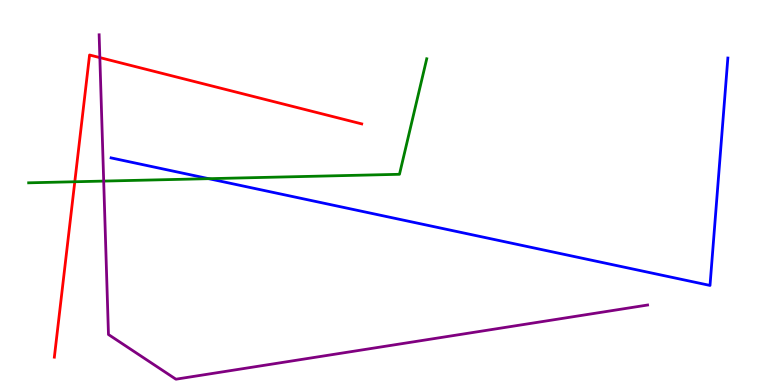[{'lines': ['blue', 'red'], 'intersections': []}, {'lines': ['green', 'red'], 'intersections': [{'x': 0.965, 'y': 5.28}]}, {'lines': ['purple', 'red'], 'intersections': [{'x': 1.29, 'y': 8.5}]}, {'lines': ['blue', 'green'], 'intersections': [{'x': 2.69, 'y': 5.36}]}, {'lines': ['blue', 'purple'], 'intersections': []}, {'lines': ['green', 'purple'], 'intersections': [{'x': 1.34, 'y': 5.3}]}]